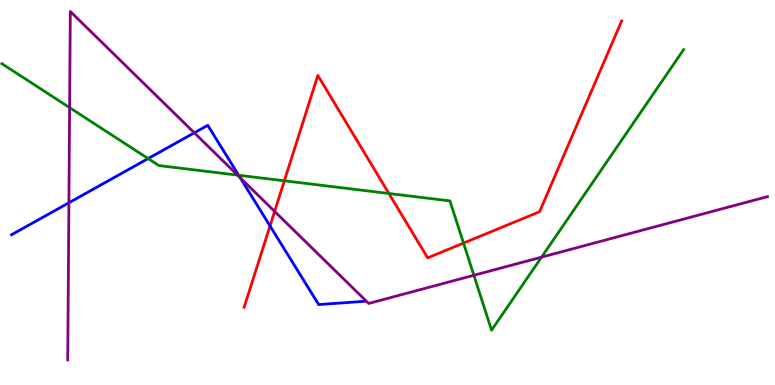[{'lines': ['blue', 'red'], 'intersections': [{'x': 3.48, 'y': 4.13}]}, {'lines': ['green', 'red'], 'intersections': [{'x': 3.67, 'y': 5.3}, {'x': 5.02, 'y': 4.97}, {'x': 5.98, 'y': 3.69}]}, {'lines': ['purple', 'red'], 'intersections': [{'x': 3.54, 'y': 4.51}]}, {'lines': ['blue', 'green'], 'intersections': [{'x': 1.91, 'y': 5.88}, {'x': 3.08, 'y': 5.45}]}, {'lines': ['blue', 'purple'], 'intersections': [{'x': 0.889, 'y': 4.73}, {'x': 2.51, 'y': 6.55}, {'x': 3.1, 'y': 5.38}]}, {'lines': ['green', 'purple'], 'intersections': [{'x': 0.898, 'y': 7.2}, {'x': 3.07, 'y': 5.45}, {'x': 6.11, 'y': 2.85}, {'x': 6.99, 'y': 3.32}]}]